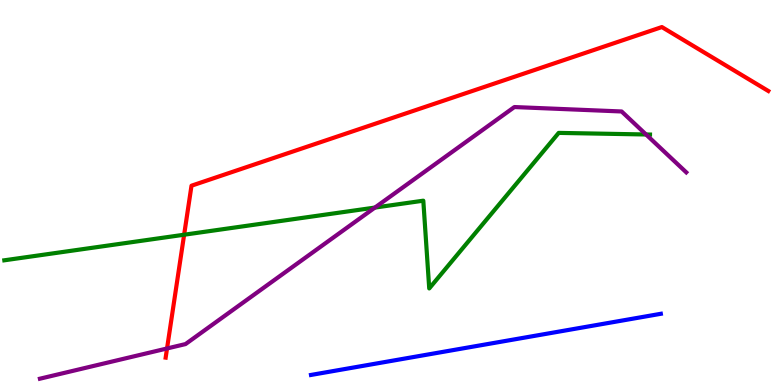[{'lines': ['blue', 'red'], 'intersections': []}, {'lines': ['green', 'red'], 'intersections': [{'x': 2.38, 'y': 3.9}]}, {'lines': ['purple', 'red'], 'intersections': [{'x': 2.16, 'y': 0.949}]}, {'lines': ['blue', 'green'], 'intersections': []}, {'lines': ['blue', 'purple'], 'intersections': []}, {'lines': ['green', 'purple'], 'intersections': [{'x': 4.84, 'y': 4.61}, {'x': 8.34, 'y': 6.51}]}]